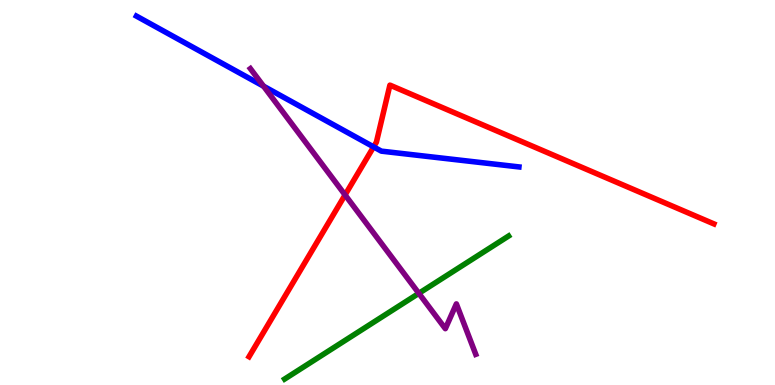[{'lines': ['blue', 'red'], 'intersections': [{'x': 4.82, 'y': 6.19}]}, {'lines': ['green', 'red'], 'intersections': []}, {'lines': ['purple', 'red'], 'intersections': [{'x': 4.45, 'y': 4.94}]}, {'lines': ['blue', 'green'], 'intersections': []}, {'lines': ['blue', 'purple'], 'intersections': [{'x': 3.4, 'y': 7.76}]}, {'lines': ['green', 'purple'], 'intersections': [{'x': 5.4, 'y': 2.38}]}]